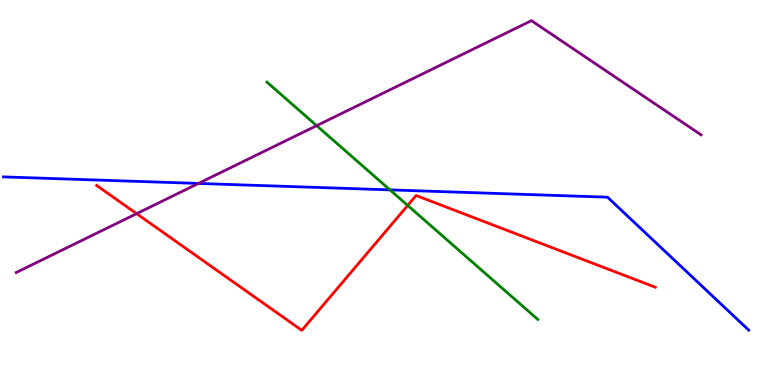[{'lines': ['blue', 'red'], 'intersections': []}, {'lines': ['green', 'red'], 'intersections': [{'x': 5.26, 'y': 4.66}]}, {'lines': ['purple', 'red'], 'intersections': [{'x': 1.76, 'y': 4.45}]}, {'lines': ['blue', 'green'], 'intersections': [{'x': 5.03, 'y': 5.07}]}, {'lines': ['blue', 'purple'], 'intersections': [{'x': 2.56, 'y': 5.24}]}, {'lines': ['green', 'purple'], 'intersections': [{'x': 4.09, 'y': 6.74}]}]